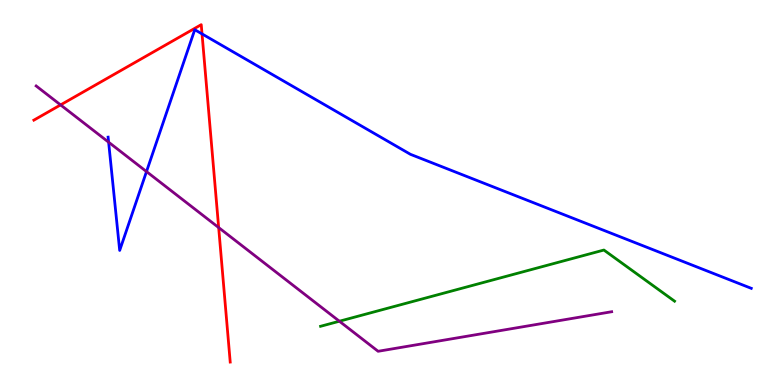[{'lines': ['blue', 'red'], 'intersections': [{'x': 2.61, 'y': 9.12}]}, {'lines': ['green', 'red'], 'intersections': []}, {'lines': ['purple', 'red'], 'intersections': [{'x': 0.782, 'y': 7.28}, {'x': 2.82, 'y': 4.09}]}, {'lines': ['blue', 'green'], 'intersections': []}, {'lines': ['blue', 'purple'], 'intersections': [{'x': 1.4, 'y': 6.31}, {'x': 1.89, 'y': 5.54}]}, {'lines': ['green', 'purple'], 'intersections': [{'x': 4.38, 'y': 1.66}]}]